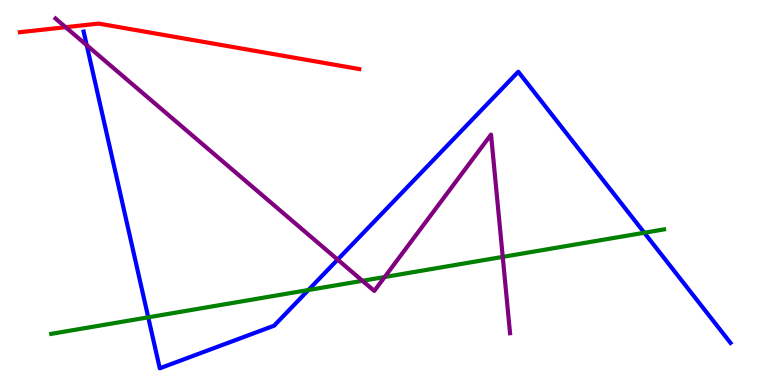[{'lines': ['blue', 'red'], 'intersections': []}, {'lines': ['green', 'red'], 'intersections': []}, {'lines': ['purple', 'red'], 'intersections': [{'x': 0.847, 'y': 9.29}]}, {'lines': ['blue', 'green'], 'intersections': [{'x': 1.91, 'y': 1.76}, {'x': 3.98, 'y': 2.47}, {'x': 8.31, 'y': 3.95}]}, {'lines': ['blue', 'purple'], 'intersections': [{'x': 1.12, 'y': 8.83}, {'x': 4.36, 'y': 3.26}]}, {'lines': ['green', 'purple'], 'intersections': [{'x': 4.68, 'y': 2.71}, {'x': 4.96, 'y': 2.8}, {'x': 6.49, 'y': 3.33}]}]